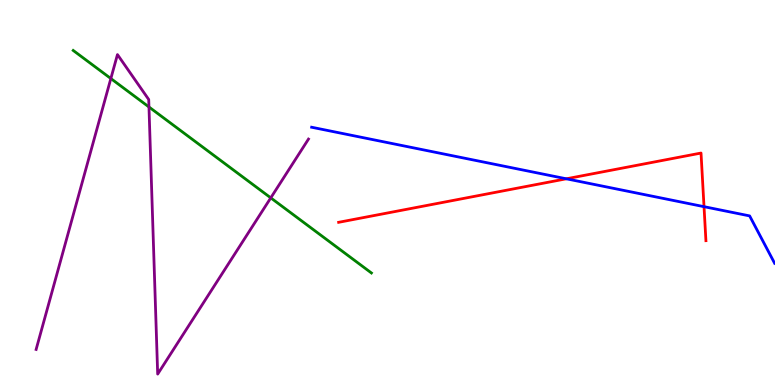[{'lines': ['blue', 'red'], 'intersections': [{'x': 7.31, 'y': 5.36}, {'x': 9.08, 'y': 4.63}]}, {'lines': ['green', 'red'], 'intersections': []}, {'lines': ['purple', 'red'], 'intersections': []}, {'lines': ['blue', 'green'], 'intersections': []}, {'lines': ['blue', 'purple'], 'intersections': []}, {'lines': ['green', 'purple'], 'intersections': [{'x': 1.43, 'y': 7.96}, {'x': 1.92, 'y': 7.22}, {'x': 3.49, 'y': 4.86}]}]